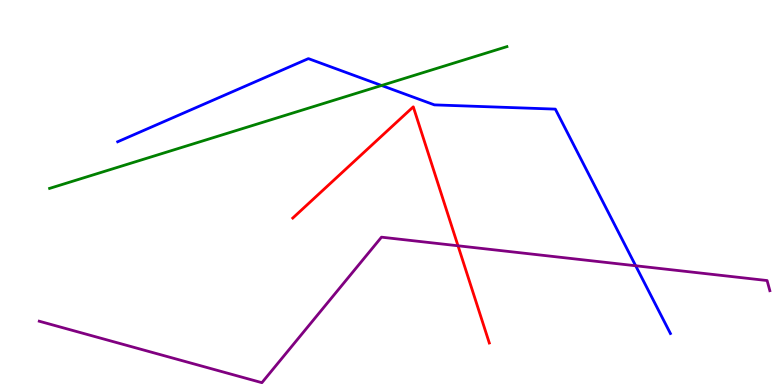[{'lines': ['blue', 'red'], 'intersections': []}, {'lines': ['green', 'red'], 'intersections': []}, {'lines': ['purple', 'red'], 'intersections': [{'x': 5.91, 'y': 3.62}]}, {'lines': ['blue', 'green'], 'intersections': [{'x': 4.92, 'y': 7.78}]}, {'lines': ['blue', 'purple'], 'intersections': [{'x': 8.2, 'y': 3.1}]}, {'lines': ['green', 'purple'], 'intersections': []}]